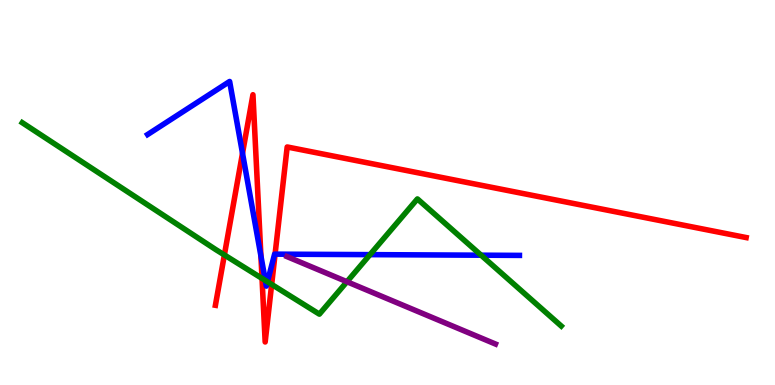[{'lines': ['blue', 'red'], 'intersections': [{'x': 3.13, 'y': 6.02}, {'x': 3.37, 'y': 3.35}, {'x': 3.55, 'y': 3.4}]}, {'lines': ['green', 'red'], 'intersections': [{'x': 2.9, 'y': 3.38}, {'x': 3.38, 'y': 2.77}, {'x': 3.51, 'y': 2.61}]}, {'lines': ['purple', 'red'], 'intersections': []}, {'lines': ['blue', 'green'], 'intersections': [{'x': 3.42, 'y': 2.72}, {'x': 3.45, 'y': 2.68}, {'x': 4.77, 'y': 3.39}, {'x': 6.21, 'y': 3.37}]}, {'lines': ['blue', 'purple'], 'intersections': []}, {'lines': ['green', 'purple'], 'intersections': [{'x': 4.48, 'y': 2.68}]}]